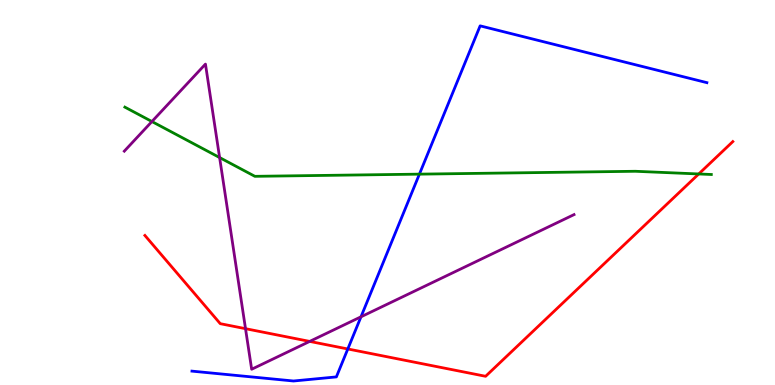[{'lines': ['blue', 'red'], 'intersections': [{'x': 4.49, 'y': 0.936}]}, {'lines': ['green', 'red'], 'intersections': [{'x': 9.02, 'y': 5.48}]}, {'lines': ['purple', 'red'], 'intersections': [{'x': 3.17, 'y': 1.46}, {'x': 4.0, 'y': 1.13}]}, {'lines': ['blue', 'green'], 'intersections': [{'x': 5.41, 'y': 5.48}]}, {'lines': ['blue', 'purple'], 'intersections': [{'x': 4.66, 'y': 1.77}]}, {'lines': ['green', 'purple'], 'intersections': [{'x': 1.96, 'y': 6.84}, {'x': 2.83, 'y': 5.91}]}]